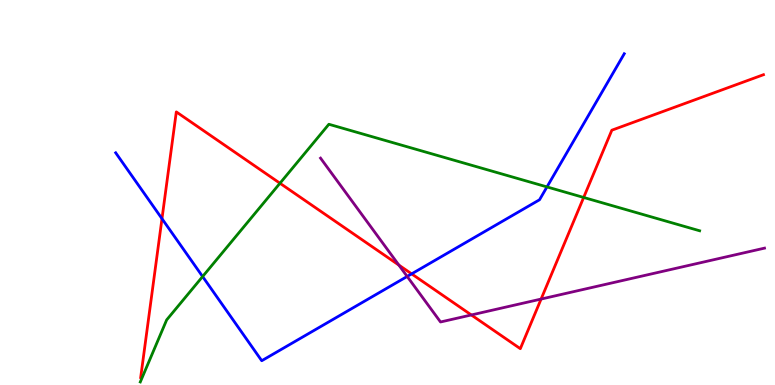[{'lines': ['blue', 'red'], 'intersections': [{'x': 2.09, 'y': 4.32}, {'x': 5.31, 'y': 2.89}]}, {'lines': ['green', 'red'], 'intersections': [{'x': 3.61, 'y': 5.24}, {'x': 7.53, 'y': 4.87}]}, {'lines': ['purple', 'red'], 'intersections': [{'x': 5.15, 'y': 3.12}, {'x': 6.08, 'y': 1.82}, {'x': 6.98, 'y': 2.23}]}, {'lines': ['blue', 'green'], 'intersections': [{'x': 2.61, 'y': 2.82}, {'x': 7.06, 'y': 5.15}]}, {'lines': ['blue', 'purple'], 'intersections': [{'x': 5.25, 'y': 2.82}]}, {'lines': ['green', 'purple'], 'intersections': []}]